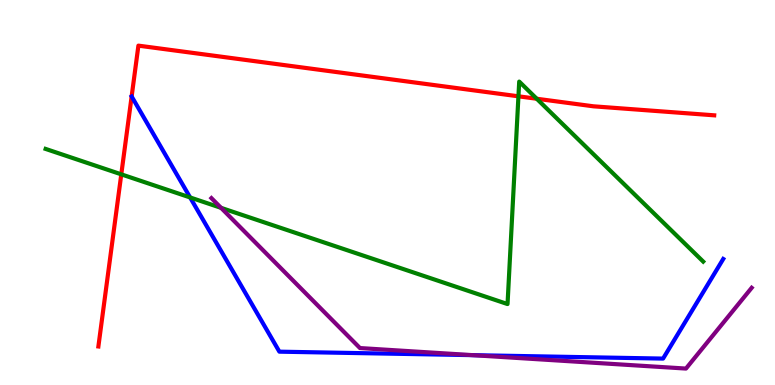[{'lines': ['blue', 'red'], 'intersections': []}, {'lines': ['green', 'red'], 'intersections': [{'x': 1.56, 'y': 5.47}, {'x': 6.69, 'y': 7.5}, {'x': 6.93, 'y': 7.44}]}, {'lines': ['purple', 'red'], 'intersections': []}, {'lines': ['blue', 'green'], 'intersections': [{'x': 2.45, 'y': 4.87}]}, {'lines': ['blue', 'purple'], 'intersections': [{'x': 6.1, 'y': 0.775}]}, {'lines': ['green', 'purple'], 'intersections': [{'x': 2.85, 'y': 4.6}]}]